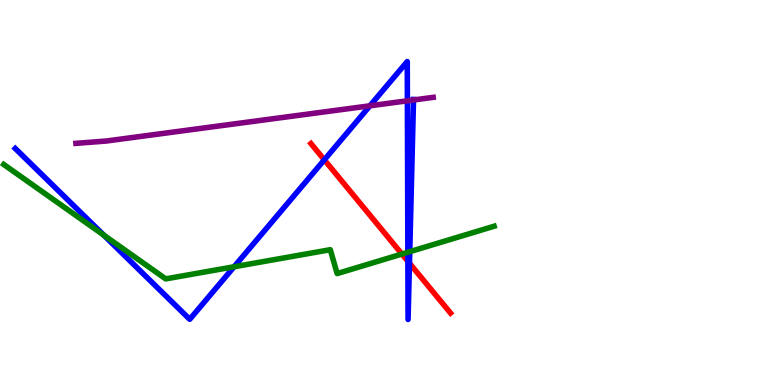[{'lines': ['blue', 'red'], 'intersections': [{'x': 4.18, 'y': 5.85}, {'x': 5.26, 'y': 3.21}, {'x': 5.28, 'y': 3.16}]}, {'lines': ['green', 'red'], 'intersections': [{'x': 5.19, 'y': 3.4}]}, {'lines': ['purple', 'red'], 'intersections': []}, {'lines': ['blue', 'green'], 'intersections': [{'x': 1.34, 'y': 3.89}, {'x': 3.02, 'y': 3.07}, {'x': 5.26, 'y': 3.45}, {'x': 5.29, 'y': 3.46}]}, {'lines': ['blue', 'purple'], 'intersections': [{'x': 4.77, 'y': 7.25}, {'x': 5.26, 'y': 7.38}, {'x': 5.34, 'y': 7.4}]}, {'lines': ['green', 'purple'], 'intersections': []}]